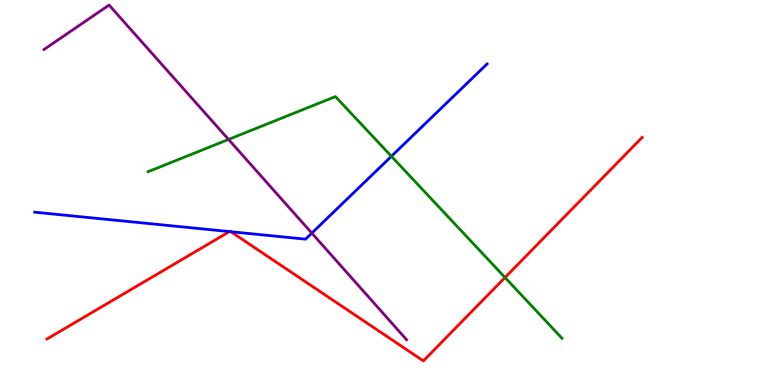[{'lines': ['blue', 'red'], 'intersections': [{'x': 2.96, 'y': 3.98}, {'x': 2.98, 'y': 3.98}]}, {'lines': ['green', 'red'], 'intersections': [{'x': 6.52, 'y': 2.79}]}, {'lines': ['purple', 'red'], 'intersections': []}, {'lines': ['blue', 'green'], 'intersections': [{'x': 5.05, 'y': 5.94}]}, {'lines': ['blue', 'purple'], 'intersections': [{'x': 4.02, 'y': 3.94}]}, {'lines': ['green', 'purple'], 'intersections': [{'x': 2.95, 'y': 6.38}]}]